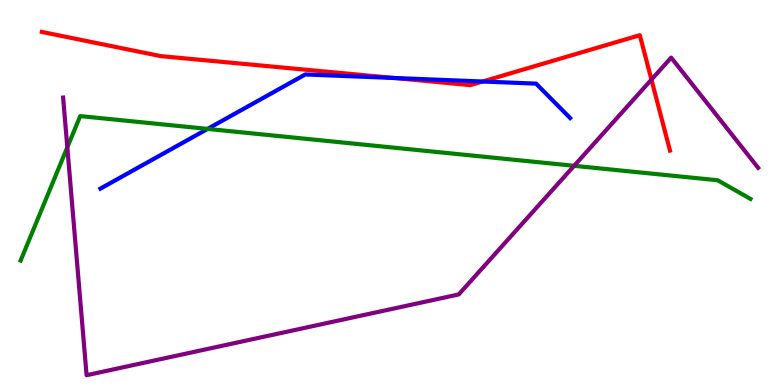[{'lines': ['blue', 'red'], 'intersections': [{'x': 5.08, 'y': 7.97}, {'x': 6.23, 'y': 7.88}]}, {'lines': ['green', 'red'], 'intersections': []}, {'lines': ['purple', 'red'], 'intersections': [{'x': 8.41, 'y': 7.93}]}, {'lines': ['blue', 'green'], 'intersections': [{'x': 2.68, 'y': 6.65}]}, {'lines': ['blue', 'purple'], 'intersections': []}, {'lines': ['green', 'purple'], 'intersections': [{'x': 0.869, 'y': 6.17}, {'x': 7.41, 'y': 5.69}]}]